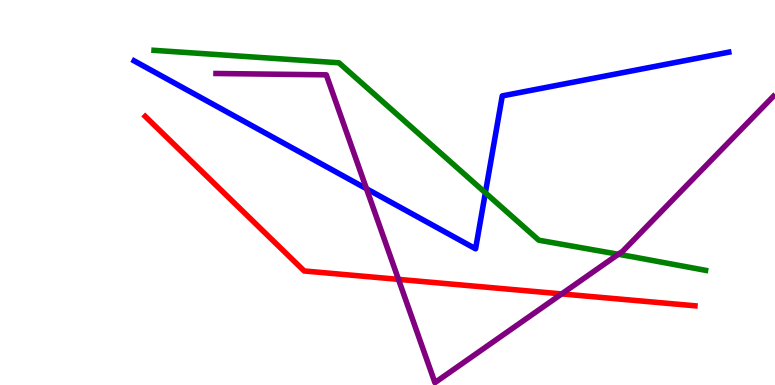[{'lines': ['blue', 'red'], 'intersections': []}, {'lines': ['green', 'red'], 'intersections': []}, {'lines': ['purple', 'red'], 'intersections': [{'x': 5.14, 'y': 2.74}, {'x': 7.25, 'y': 2.37}]}, {'lines': ['blue', 'green'], 'intersections': [{'x': 6.26, 'y': 4.99}]}, {'lines': ['blue', 'purple'], 'intersections': [{'x': 4.73, 'y': 5.1}]}, {'lines': ['green', 'purple'], 'intersections': [{'x': 7.98, 'y': 3.4}]}]